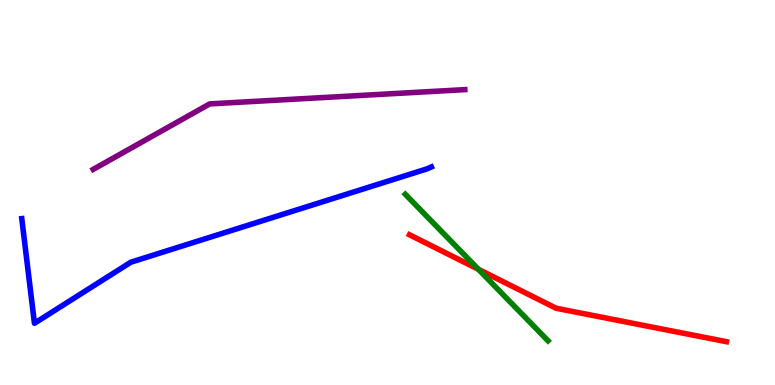[{'lines': ['blue', 'red'], 'intersections': []}, {'lines': ['green', 'red'], 'intersections': [{'x': 6.17, 'y': 3.01}]}, {'lines': ['purple', 'red'], 'intersections': []}, {'lines': ['blue', 'green'], 'intersections': []}, {'lines': ['blue', 'purple'], 'intersections': []}, {'lines': ['green', 'purple'], 'intersections': []}]